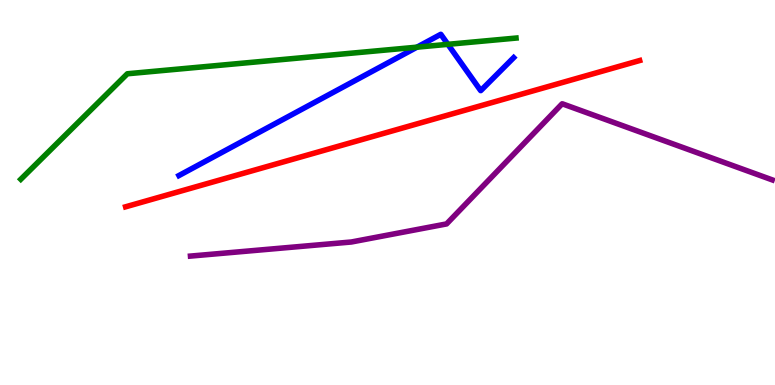[{'lines': ['blue', 'red'], 'intersections': []}, {'lines': ['green', 'red'], 'intersections': []}, {'lines': ['purple', 'red'], 'intersections': []}, {'lines': ['blue', 'green'], 'intersections': [{'x': 5.38, 'y': 8.77}, {'x': 5.78, 'y': 8.85}]}, {'lines': ['blue', 'purple'], 'intersections': []}, {'lines': ['green', 'purple'], 'intersections': []}]